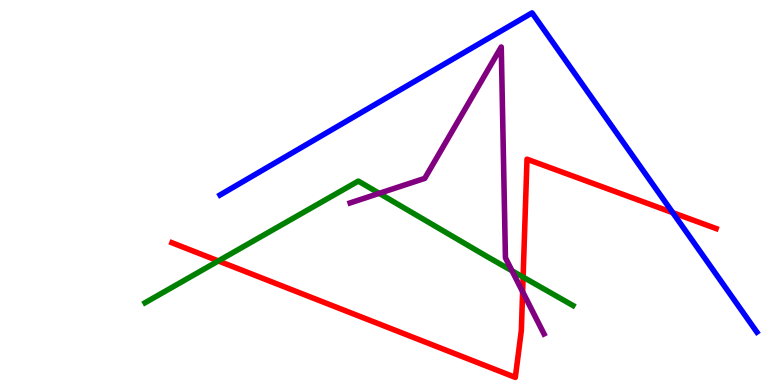[{'lines': ['blue', 'red'], 'intersections': [{'x': 8.68, 'y': 4.48}]}, {'lines': ['green', 'red'], 'intersections': [{'x': 2.82, 'y': 3.22}, {'x': 6.75, 'y': 2.8}]}, {'lines': ['purple', 'red'], 'intersections': [{'x': 6.74, 'y': 2.42}]}, {'lines': ['blue', 'green'], 'intersections': []}, {'lines': ['blue', 'purple'], 'intersections': []}, {'lines': ['green', 'purple'], 'intersections': [{'x': 4.89, 'y': 4.98}, {'x': 6.61, 'y': 2.97}]}]